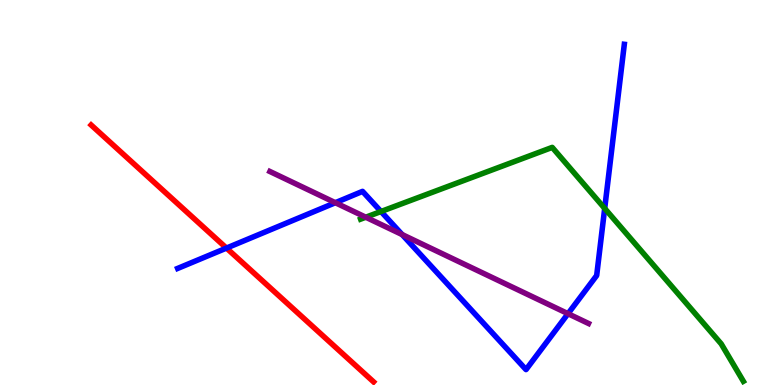[{'lines': ['blue', 'red'], 'intersections': [{'x': 2.92, 'y': 3.56}]}, {'lines': ['green', 'red'], 'intersections': []}, {'lines': ['purple', 'red'], 'intersections': []}, {'lines': ['blue', 'green'], 'intersections': [{'x': 4.92, 'y': 4.51}, {'x': 7.8, 'y': 4.59}]}, {'lines': ['blue', 'purple'], 'intersections': [{'x': 4.33, 'y': 4.73}, {'x': 5.19, 'y': 3.91}, {'x': 7.33, 'y': 1.85}]}, {'lines': ['green', 'purple'], 'intersections': [{'x': 4.72, 'y': 4.36}]}]